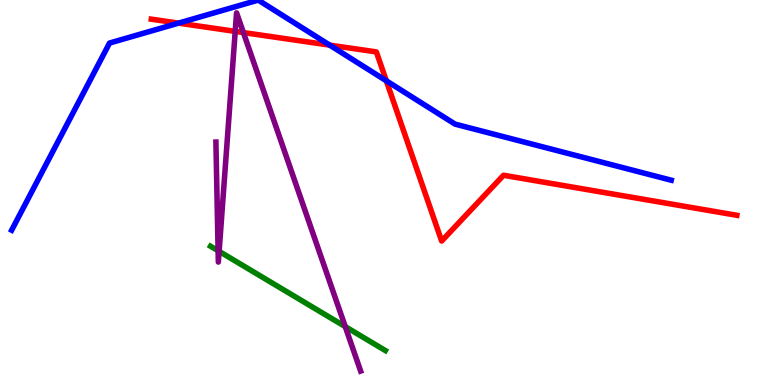[{'lines': ['blue', 'red'], 'intersections': [{'x': 2.3, 'y': 9.4}, {'x': 4.25, 'y': 8.83}, {'x': 4.98, 'y': 7.9}]}, {'lines': ['green', 'red'], 'intersections': []}, {'lines': ['purple', 'red'], 'intersections': [{'x': 3.04, 'y': 9.18}, {'x': 3.14, 'y': 9.15}]}, {'lines': ['blue', 'green'], 'intersections': []}, {'lines': ['blue', 'purple'], 'intersections': []}, {'lines': ['green', 'purple'], 'intersections': [{'x': 2.81, 'y': 3.49}, {'x': 2.83, 'y': 3.47}, {'x': 4.45, 'y': 1.52}]}]